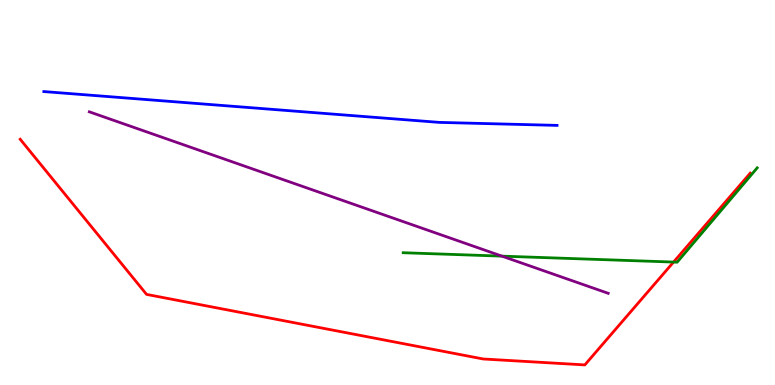[{'lines': ['blue', 'red'], 'intersections': []}, {'lines': ['green', 'red'], 'intersections': [{'x': 8.69, 'y': 3.19}]}, {'lines': ['purple', 'red'], 'intersections': []}, {'lines': ['blue', 'green'], 'intersections': []}, {'lines': ['blue', 'purple'], 'intersections': []}, {'lines': ['green', 'purple'], 'intersections': [{'x': 6.48, 'y': 3.35}]}]